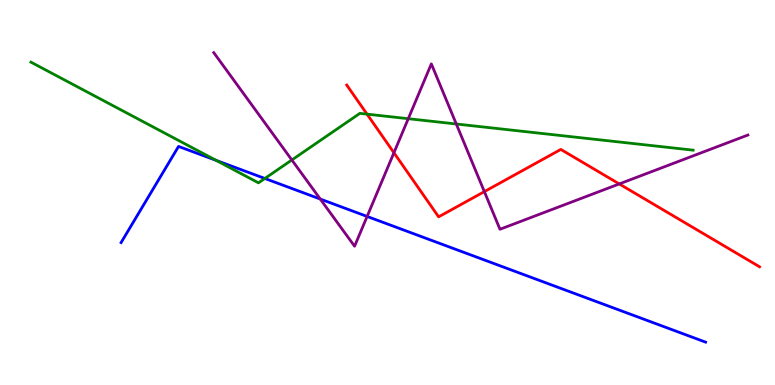[{'lines': ['blue', 'red'], 'intersections': []}, {'lines': ['green', 'red'], 'intersections': [{'x': 4.74, 'y': 7.04}]}, {'lines': ['purple', 'red'], 'intersections': [{'x': 5.08, 'y': 6.03}, {'x': 6.25, 'y': 5.02}, {'x': 7.99, 'y': 5.22}]}, {'lines': ['blue', 'green'], 'intersections': [{'x': 2.79, 'y': 5.83}, {'x': 3.42, 'y': 5.36}]}, {'lines': ['blue', 'purple'], 'intersections': [{'x': 4.13, 'y': 4.83}, {'x': 4.74, 'y': 4.38}]}, {'lines': ['green', 'purple'], 'intersections': [{'x': 3.77, 'y': 5.84}, {'x': 5.27, 'y': 6.92}, {'x': 5.89, 'y': 6.78}]}]